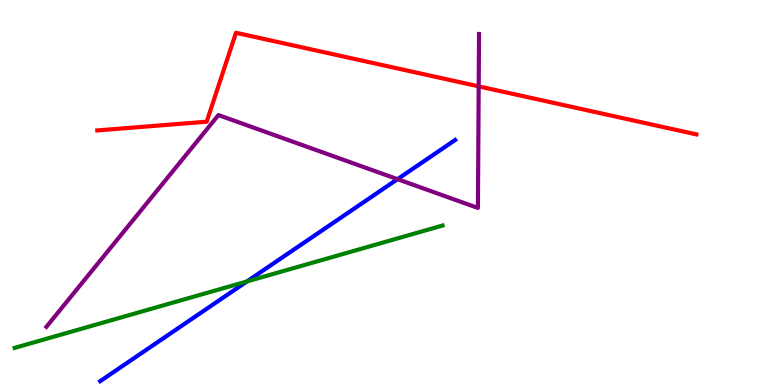[{'lines': ['blue', 'red'], 'intersections': []}, {'lines': ['green', 'red'], 'intersections': []}, {'lines': ['purple', 'red'], 'intersections': [{'x': 6.18, 'y': 7.76}]}, {'lines': ['blue', 'green'], 'intersections': [{'x': 3.19, 'y': 2.69}]}, {'lines': ['blue', 'purple'], 'intersections': [{'x': 5.13, 'y': 5.35}]}, {'lines': ['green', 'purple'], 'intersections': []}]